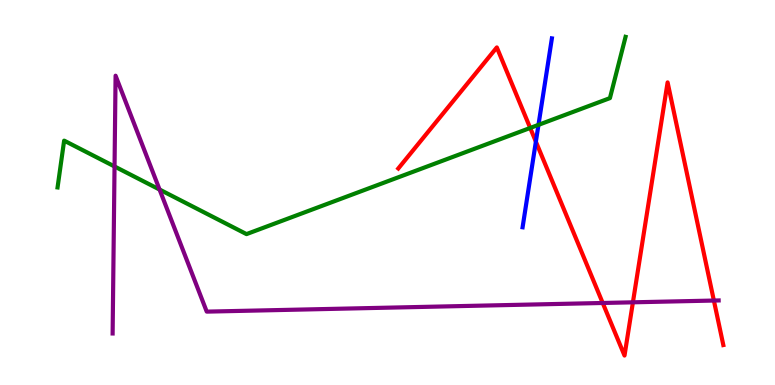[{'lines': ['blue', 'red'], 'intersections': [{'x': 6.91, 'y': 6.32}]}, {'lines': ['green', 'red'], 'intersections': [{'x': 6.84, 'y': 6.68}]}, {'lines': ['purple', 'red'], 'intersections': [{'x': 7.78, 'y': 2.13}, {'x': 8.17, 'y': 2.15}, {'x': 9.21, 'y': 2.19}]}, {'lines': ['blue', 'green'], 'intersections': [{'x': 6.95, 'y': 6.76}]}, {'lines': ['blue', 'purple'], 'intersections': []}, {'lines': ['green', 'purple'], 'intersections': [{'x': 1.48, 'y': 5.68}, {'x': 2.06, 'y': 5.08}]}]